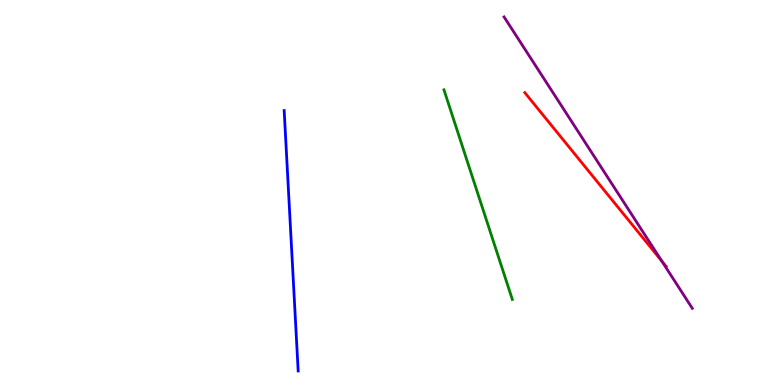[{'lines': ['blue', 'red'], 'intersections': []}, {'lines': ['green', 'red'], 'intersections': []}, {'lines': ['purple', 'red'], 'intersections': [{'x': 8.54, 'y': 3.22}]}, {'lines': ['blue', 'green'], 'intersections': []}, {'lines': ['blue', 'purple'], 'intersections': []}, {'lines': ['green', 'purple'], 'intersections': []}]